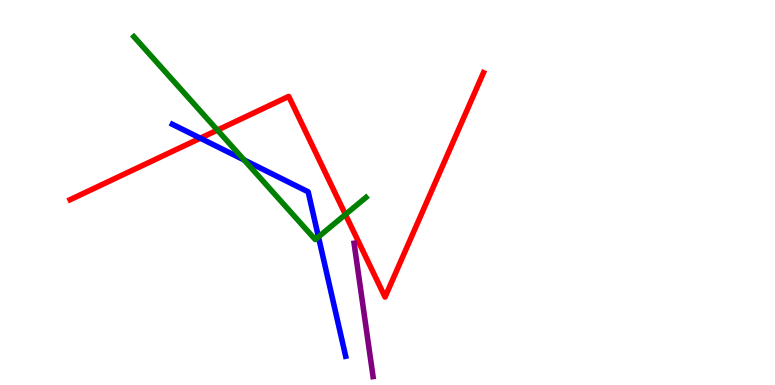[{'lines': ['blue', 'red'], 'intersections': [{'x': 2.58, 'y': 6.41}]}, {'lines': ['green', 'red'], 'intersections': [{'x': 2.81, 'y': 6.62}, {'x': 4.46, 'y': 4.43}]}, {'lines': ['purple', 'red'], 'intersections': []}, {'lines': ['blue', 'green'], 'intersections': [{'x': 3.15, 'y': 5.84}, {'x': 4.11, 'y': 3.85}]}, {'lines': ['blue', 'purple'], 'intersections': []}, {'lines': ['green', 'purple'], 'intersections': []}]